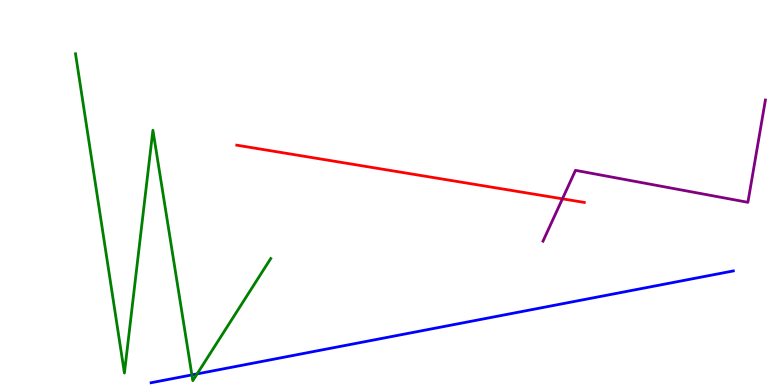[{'lines': ['blue', 'red'], 'intersections': []}, {'lines': ['green', 'red'], 'intersections': []}, {'lines': ['purple', 'red'], 'intersections': [{'x': 7.26, 'y': 4.84}]}, {'lines': ['blue', 'green'], 'intersections': [{'x': 2.48, 'y': 0.262}, {'x': 2.54, 'y': 0.288}]}, {'lines': ['blue', 'purple'], 'intersections': []}, {'lines': ['green', 'purple'], 'intersections': []}]